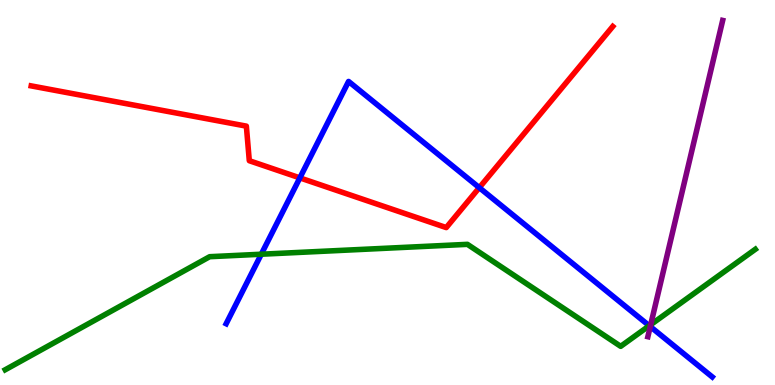[{'lines': ['blue', 'red'], 'intersections': [{'x': 3.87, 'y': 5.38}, {'x': 6.18, 'y': 5.13}]}, {'lines': ['green', 'red'], 'intersections': []}, {'lines': ['purple', 'red'], 'intersections': []}, {'lines': ['blue', 'green'], 'intersections': [{'x': 3.37, 'y': 3.4}, {'x': 8.38, 'y': 1.54}]}, {'lines': ['blue', 'purple'], 'intersections': [{'x': 8.39, 'y': 1.52}]}, {'lines': ['green', 'purple'], 'intersections': [{'x': 8.4, 'y': 1.57}]}]